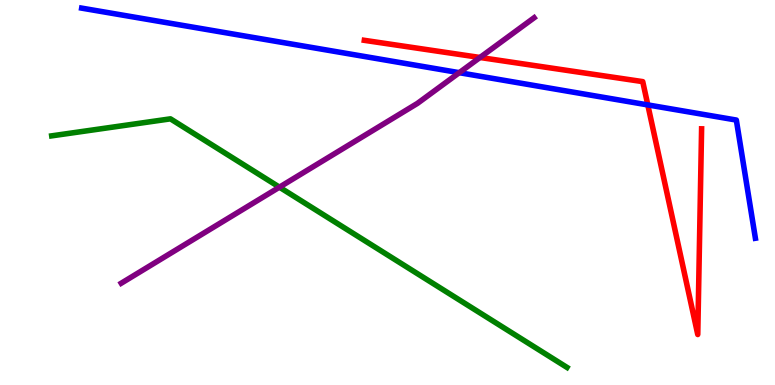[{'lines': ['blue', 'red'], 'intersections': [{'x': 8.36, 'y': 7.27}]}, {'lines': ['green', 'red'], 'intersections': []}, {'lines': ['purple', 'red'], 'intersections': [{'x': 6.19, 'y': 8.51}]}, {'lines': ['blue', 'green'], 'intersections': []}, {'lines': ['blue', 'purple'], 'intersections': [{'x': 5.93, 'y': 8.11}]}, {'lines': ['green', 'purple'], 'intersections': [{'x': 3.61, 'y': 5.14}]}]